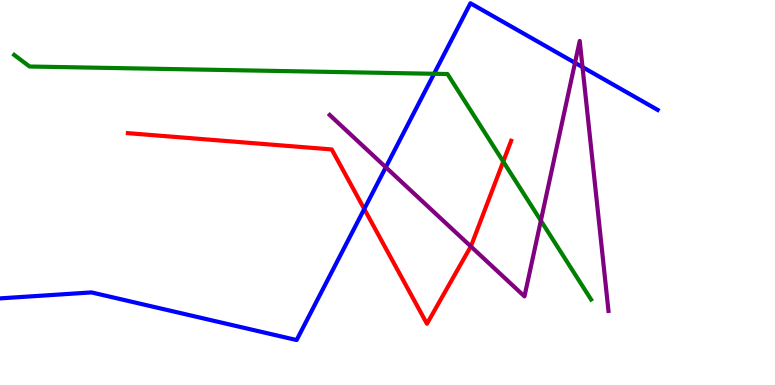[{'lines': ['blue', 'red'], 'intersections': [{'x': 4.7, 'y': 4.57}]}, {'lines': ['green', 'red'], 'intersections': [{'x': 6.49, 'y': 5.8}]}, {'lines': ['purple', 'red'], 'intersections': [{'x': 6.08, 'y': 3.6}]}, {'lines': ['blue', 'green'], 'intersections': [{'x': 5.6, 'y': 8.08}]}, {'lines': ['blue', 'purple'], 'intersections': [{'x': 4.98, 'y': 5.66}, {'x': 7.42, 'y': 8.37}, {'x': 7.52, 'y': 8.26}]}, {'lines': ['green', 'purple'], 'intersections': [{'x': 6.98, 'y': 4.27}]}]